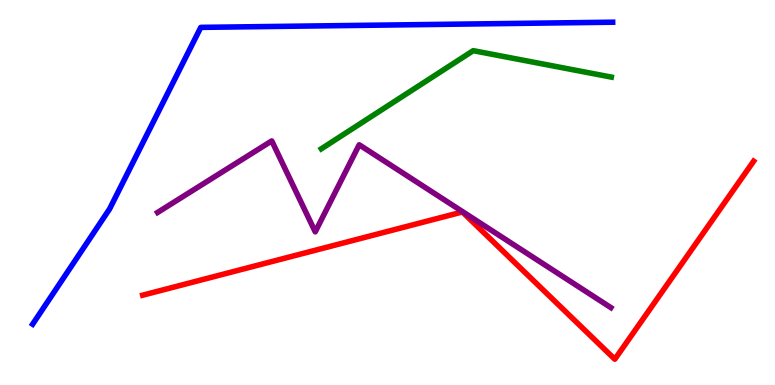[{'lines': ['blue', 'red'], 'intersections': []}, {'lines': ['green', 'red'], 'intersections': []}, {'lines': ['purple', 'red'], 'intersections': []}, {'lines': ['blue', 'green'], 'intersections': []}, {'lines': ['blue', 'purple'], 'intersections': []}, {'lines': ['green', 'purple'], 'intersections': []}]